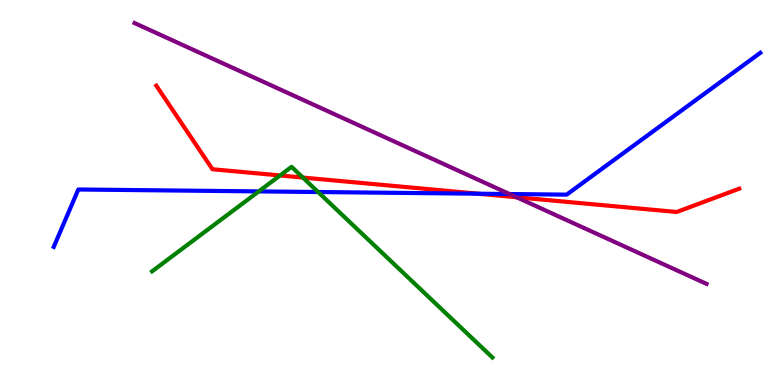[{'lines': ['blue', 'red'], 'intersections': [{'x': 6.17, 'y': 4.97}]}, {'lines': ['green', 'red'], 'intersections': [{'x': 3.61, 'y': 5.44}, {'x': 3.91, 'y': 5.39}]}, {'lines': ['purple', 'red'], 'intersections': [{'x': 6.67, 'y': 4.88}]}, {'lines': ['blue', 'green'], 'intersections': [{'x': 3.34, 'y': 5.03}, {'x': 4.1, 'y': 5.01}]}, {'lines': ['blue', 'purple'], 'intersections': [{'x': 6.57, 'y': 4.96}]}, {'lines': ['green', 'purple'], 'intersections': []}]